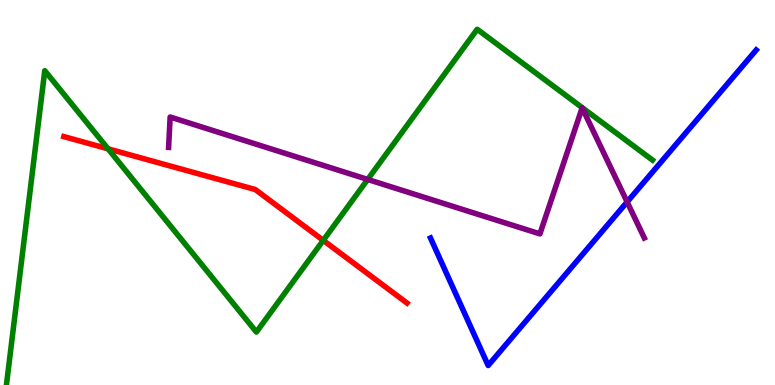[{'lines': ['blue', 'red'], 'intersections': []}, {'lines': ['green', 'red'], 'intersections': [{'x': 1.39, 'y': 6.13}, {'x': 4.17, 'y': 3.76}]}, {'lines': ['purple', 'red'], 'intersections': []}, {'lines': ['blue', 'green'], 'intersections': []}, {'lines': ['blue', 'purple'], 'intersections': [{'x': 8.09, 'y': 4.75}]}, {'lines': ['green', 'purple'], 'intersections': [{'x': 4.74, 'y': 5.34}]}]